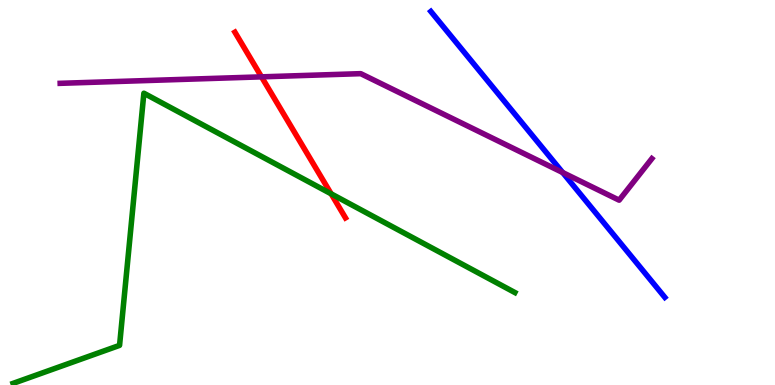[{'lines': ['blue', 'red'], 'intersections': []}, {'lines': ['green', 'red'], 'intersections': [{'x': 4.27, 'y': 4.97}]}, {'lines': ['purple', 'red'], 'intersections': [{'x': 3.37, 'y': 8.0}]}, {'lines': ['blue', 'green'], 'intersections': []}, {'lines': ['blue', 'purple'], 'intersections': [{'x': 7.26, 'y': 5.52}]}, {'lines': ['green', 'purple'], 'intersections': []}]